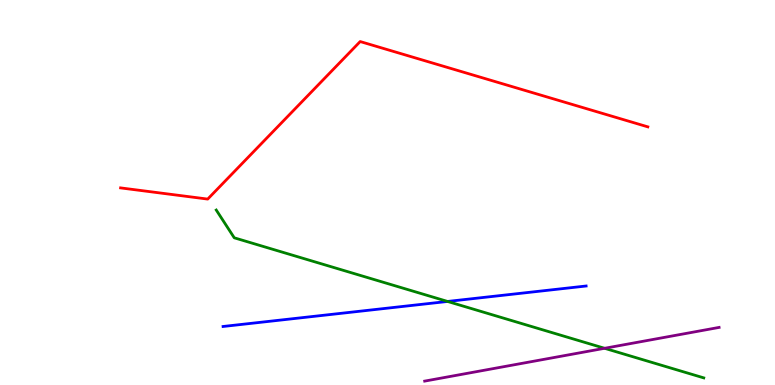[{'lines': ['blue', 'red'], 'intersections': []}, {'lines': ['green', 'red'], 'intersections': []}, {'lines': ['purple', 'red'], 'intersections': []}, {'lines': ['blue', 'green'], 'intersections': [{'x': 5.78, 'y': 2.17}]}, {'lines': ['blue', 'purple'], 'intersections': []}, {'lines': ['green', 'purple'], 'intersections': [{'x': 7.8, 'y': 0.953}]}]